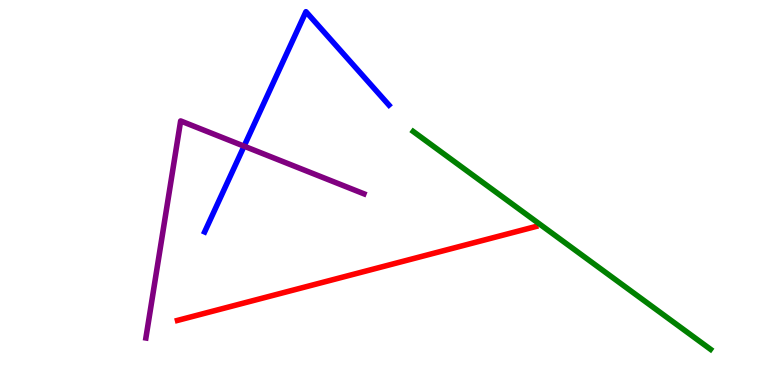[{'lines': ['blue', 'red'], 'intersections': []}, {'lines': ['green', 'red'], 'intersections': []}, {'lines': ['purple', 'red'], 'intersections': []}, {'lines': ['blue', 'green'], 'intersections': []}, {'lines': ['blue', 'purple'], 'intersections': [{'x': 3.15, 'y': 6.2}]}, {'lines': ['green', 'purple'], 'intersections': []}]